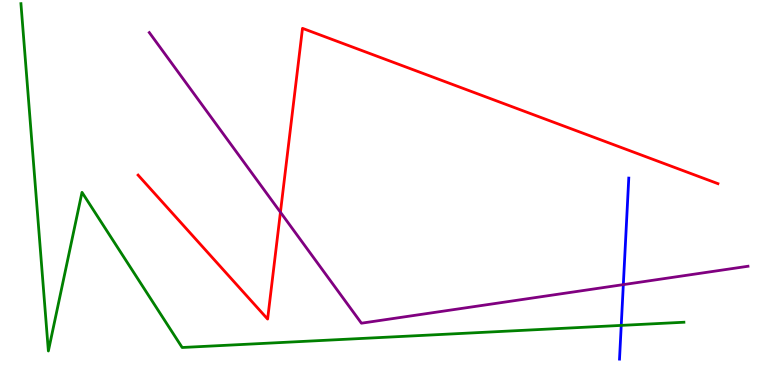[{'lines': ['blue', 'red'], 'intersections': []}, {'lines': ['green', 'red'], 'intersections': []}, {'lines': ['purple', 'red'], 'intersections': [{'x': 3.62, 'y': 4.49}]}, {'lines': ['blue', 'green'], 'intersections': [{'x': 8.02, 'y': 1.55}]}, {'lines': ['blue', 'purple'], 'intersections': [{'x': 8.04, 'y': 2.61}]}, {'lines': ['green', 'purple'], 'intersections': []}]